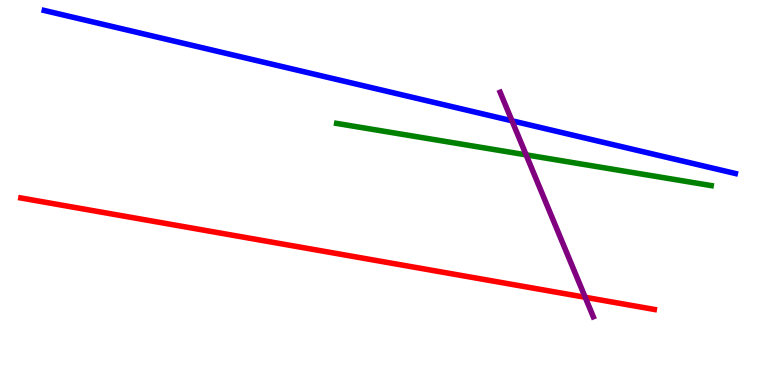[{'lines': ['blue', 'red'], 'intersections': []}, {'lines': ['green', 'red'], 'intersections': []}, {'lines': ['purple', 'red'], 'intersections': [{'x': 7.55, 'y': 2.28}]}, {'lines': ['blue', 'green'], 'intersections': []}, {'lines': ['blue', 'purple'], 'intersections': [{'x': 6.61, 'y': 6.86}]}, {'lines': ['green', 'purple'], 'intersections': [{'x': 6.79, 'y': 5.98}]}]